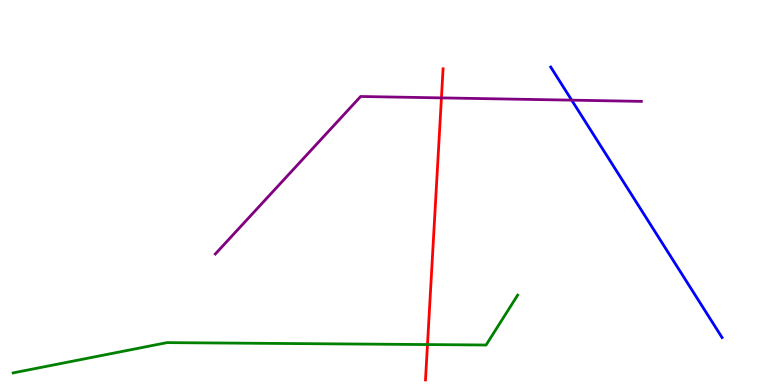[{'lines': ['blue', 'red'], 'intersections': []}, {'lines': ['green', 'red'], 'intersections': [{'x': 5.52, 'y': 1.05}]}, {'lines': ['purple', 'red'], 'intersections': [{'x': 5.7, 'y': 7.46}]}, {'lines': ['blue', 'green'], 'intersections': []}, {'lines': ['blue', 'purple'], 'intersections': [{'x': 7.38, 'y': 7.4}]}, {'lines': ['green', 'purple'], 'intersections': []}]